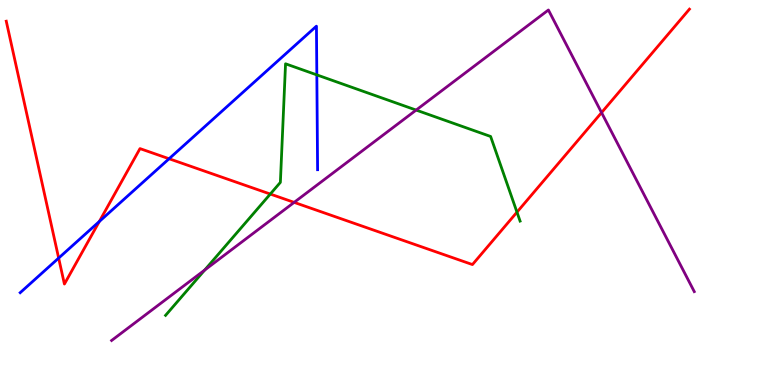[{'lines': ['blue', 'red'], 'intersections': [{'x': 0.757, 'y': 3.3}, {'x': 1.28, 'y': 4.25}, {'x': 2.18, 'y': 5.88}]}, {'lines': ['green', 'red'], 'intersections': [{'x': 3.49, 'y': 4.96}, {'x': 6.67, 'y': 4.49}]}, {'lines': ['purple', 'red'], 'intersections': [{'x': 3.8, 'y': 4.74}, {'x': 7.76, 'y': 7.08}]}, {'lines': ['blue', 'green'], 'intersections': [{'x': 4.09, 'y': 8.05}]}, {'lines': ['blue', 'purple'], 'intersections': []}, {'lines': ['green', 'purple'], 'intersections': [{'x': 2.64, 'y': 2.99}, {'x': 5.37, 'y': 7.14}]}]